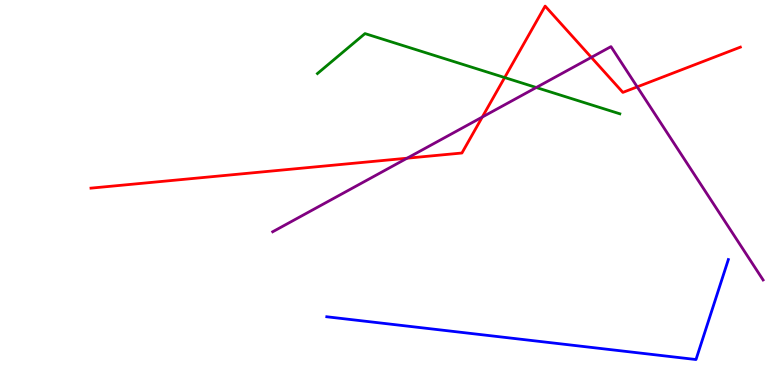[{'lines': ['blue', 'red'], 'intersections': []}, {'lines': ['green', 'red'], 'intersections': [{'x': 6.51, 'y': 7.99}]}, {'lines': ['purple', 'red'], 'intersections': [{'x': 5.25, 'y': 5.89}, {'x': 6.22, 'y': 6.96}, {'x': 7.63, 'y': 8.51}, {'x': 8.22, 'y': 7.74}]}, {'lines': ['blue', 'green'], 'intersections': []}, {'lines': ['blue', 'purple'], 'intersections': []}, {'lines': ['green', 'purple'], 'intersections': [{'x': 6.92, 'y': 7.73}]}]